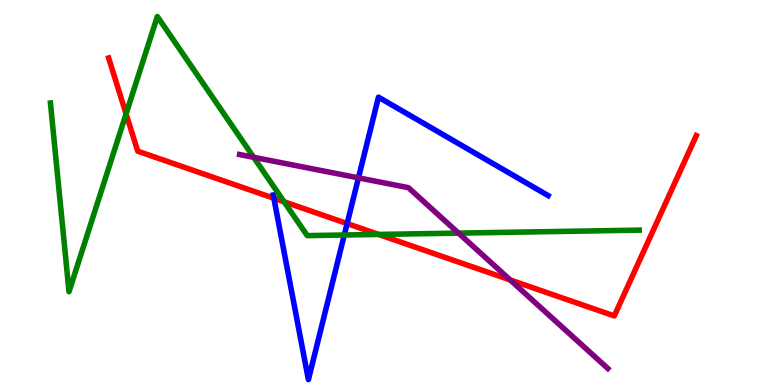[{'lines': ['blue', 'red'], 'intersections': [{'x': 3.53, 'y': 4.85}, {'x': 4.48, 'y': 4.19}]}, {'lines': ['green', 'red'], 'intersections': [{'x': 1.63, 'y': 7.04}, {'x': 3.67, 'y': 4.76}, {'x': 4.88, 'y': 3.91}]}, {'lines': ['purple', 'red'], 'intersections': [{'x': 6.58, 'y': 2.73}]}, {'lines': ['blue', 'green'], 'intersections': [{'x': 4.44, 'y': 3.9}]}, {'lines': ['blue', 'purple'], 'intersections': [{'x': 4.63, 'y': 5.38}]}, {'lines': ['green', 'purple'], 'intersections': [{'x': 3.27, 'y': 5.91}, {'x': 5.92, 'y': 3.94}]}]